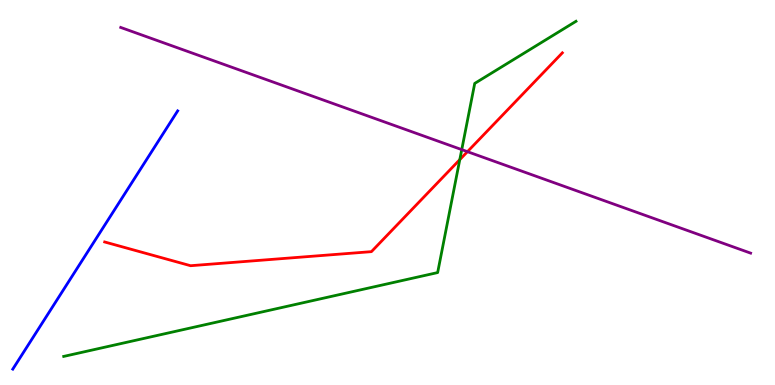[{'lines': ['blue', 'red'], 'intersections': []}, {'lines': ['green', 'red'], 'intersections': [{'x': 5.93, 'y': 5.85}]}, {'lines': ['purple', 'red'], 'intersections': [{'x': 6.03, 'y': 6.06}]}, {'lines': ['blue', 'green'], 'intersections': []}, {'lines': ['blue', 'purple'], 'intersections': []}, {'lines': ['green', 'purple'], 'intersections': [{'x': 5.96, 'y': 6.11}]}]